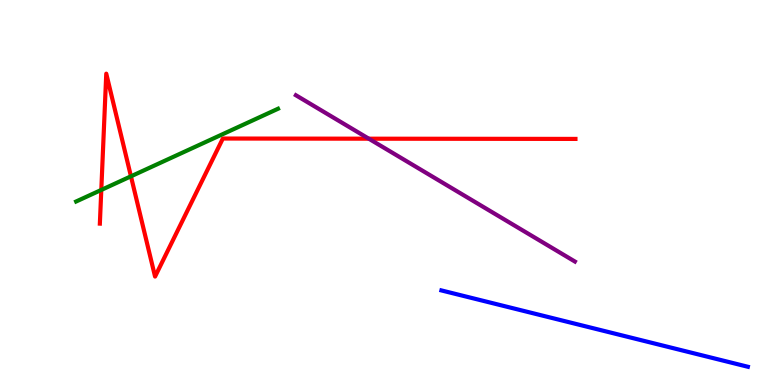[{'lines': ['blue', 'red'], 'intersections': []}, {'lines': ['green', 'red'], 'intersections': [{'x': 1.31, 'y': 5.07}, {'x': 1.69, 'y': 5.42}]}, {'lines': ['purple', 'red'], 'intersections': [{'x': 4.76, 'y': 6.4}]}, {'lines': ['blue', 'green'], 'intersections': []}, {'lines': ['blue', 'purple'], 'intersections': []}, {'lines': ['green', 'purple'], 'intersections': []}]